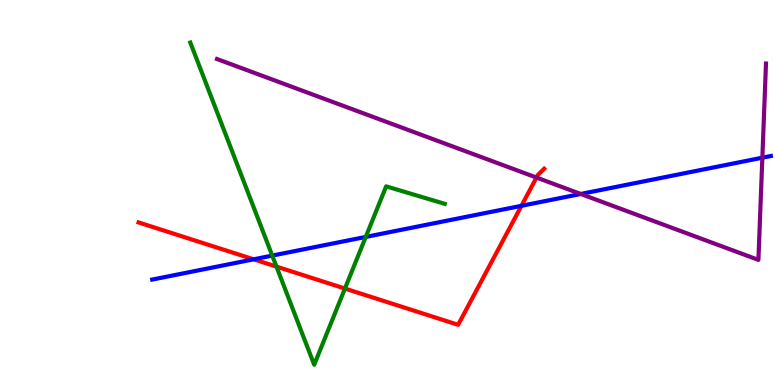[{'lines': ['blue', 'red'], 'intersections': [{'x': 3.27, 'y': 3.26}, {'x': 6.73, 'y': 4.65}]}, {'lines': ['green', 'red'], 'intersections': [{'x': 3.57, 'y': 3.07}, {'x': 4.45, 'y': 2.51}]}, {'lines': ['purple', 'red'], 'intersections': [{'x': 6.92, 'y': 5.39}]}, {'lines': ['blue', 'green'], 'intersections': [{'x': 3.51, 'y': 3.36}, {'x': 4.72, 'y': 3.85}]}, {'lines': ['blue', 'purple'], 'intersections': [{'x': 7.49, 'y': 4.96}, {'x': 9.84, 'y': 5.9}]}, {'lines': ['green', 'purple'], 'intersections': []}]